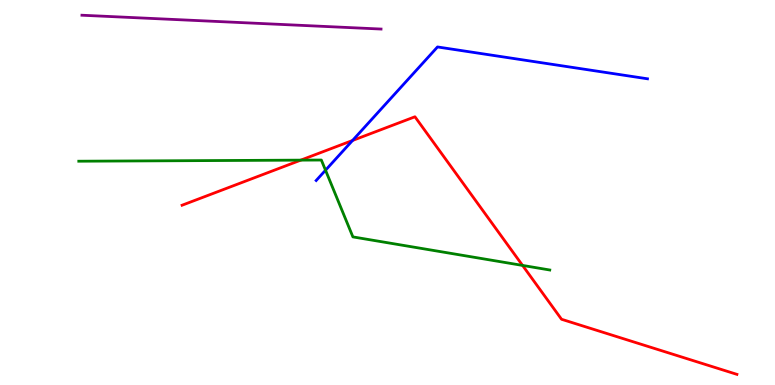[{'lines': ['blue', 'red'], 'intersections': [{'x': 4.55, 'y': 6.35}]}, {'lines': ['green', 'red'], 'intersections': [{'x': 3.88, 'y': 5.84}, {'x': 6.74, 'y': 3.11}]}, {'lines': ['purple', 'red'], 'intersections': []}, {'lines': ['blue', 'green'], 'intersections': [{'x': 4.2, 'y': 5.58}]}, {'lines': ['blue', 'purple'], 'intersections': []}, {'lines': ['green', 'purple'], 'intersections': []}]